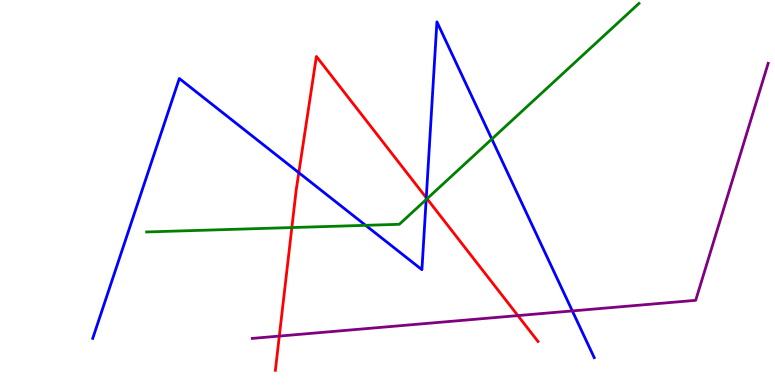[{'lines': ['blue', 'red'], 'intersections': [{'x': 3.86, 'y': 5.51}, {'x': 5.5, 'y': 4.86}]}, {'lines': ['green', 'red'], 'intersections': [{'x': 3.77, 'y': 4.09}, {'x': 5.51, 'y': 4.84}]}, {'lines': ['purple', 'red'], 'intersections': [{'x': 3.6, 'y': 1.27}, {'x': 6.68, 'y': 1.8}]}, {'lines': ['blue', 'green'], 'intersections': [{'x': 4.72, 'y': 4.15}, {'x': 5.5, 'y': 4.82}, {'x': 6.35, 'y': 6.39}]}, {'lines': ['blue', 'purple'], 'intersections': [{'x': 7.38, 'y': 1.92}]}, {'lines': ['green', 'purple'], 'intersections': []}]